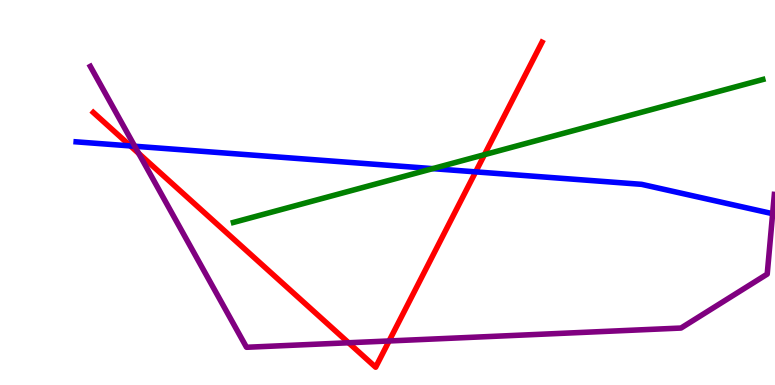[{'lines': ['blue', 'red'], 'intersections': [{'x': 1.68, 'y': 6.21}, {'x': 6.14, 'y': 5.54}]}, {'lines': ['green', 'red'], 'intersections': [{'x': 6.25, 'y': 5.98}]}, {'lines': ['purple', 'red'], 'intersections': [{'x': 1.79, 'y': 6.02}, {'x': 4.5, 'y': 1.1}, {'x': 5.02, 'y': 1.14}]}, {'lines': ['blue', 'green'], 'intersections': [{'x': 5.58, 'y': 5.62}]}, {'lines': ['blue', 'purple'], 'intersections': [{'x': 1.74, 'y': 6.2}]}, {'lines': ['green', 'purple'], 'intersections': []}]